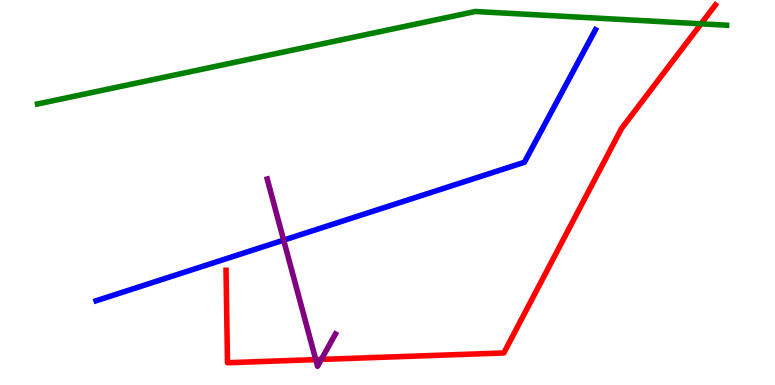[{'lines': ['blue', 'red'], 'intersections': []}, {'lines': ['green', 'red'], 'intersections': [{'x': 9.05, 'y': 9.38}]}, {'lines': ['purple', 'red'], 'intersections': [{'x': 4.07, 'y': 0.659}, {'x': 4.15, 'y': 0.665}]}, {'lines': ['blue', 'green'], 'intersections': []}, {'lines': ['blue', 'purple'], 'intersections': [{'x': 3.66, 'y': 3.76}]}, {'lines': ['green', 'purple'], 'intersections': []}]